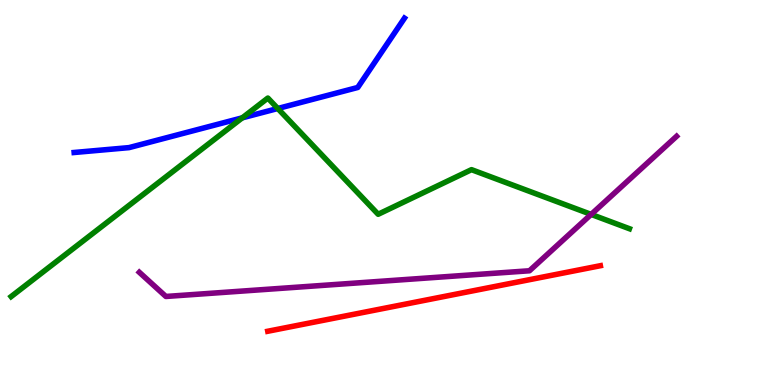[{'lines': ['blue', 'red'], 'intersections': []}, {'lines': ['green', 'red'], 'intersections': []}, {'lines': ['purple', 'red'], 'intersections': []}, {'lines': ['blue', 'green'], 'intersections': [{'x': 3.13, 'y': 6.94}, {'x': 3.58, 'y': 7.18}]}, {'lines': ['blue', 'purple'], 'intersections': []}, {'lines': ['green', 'purple'], 'intersections': [{'x': 7.63, 'y': 4.43}]}]